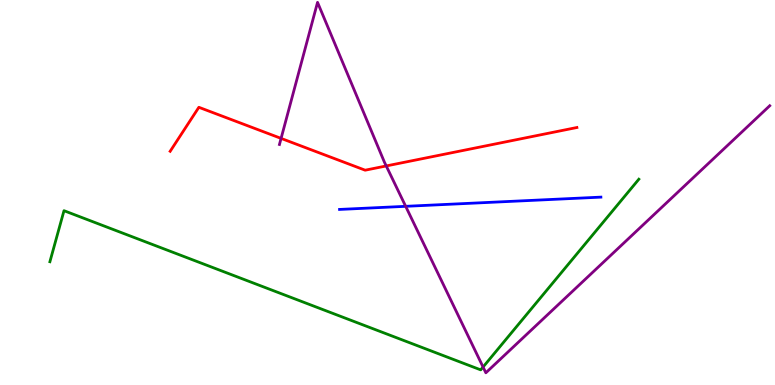[{'lines': ['blue', 'red'], 'intersections': []}, {'lines': ['green', 'red'], 'intersections': []}, {'lines': ['purple', 'red'], 'intersections': [{'x': 3.63, 'y': 6.41}, {'x': 4.98, 'y': 5.69}]}, {'lines': ['blue', 'green'], 'intersections': []}, {'lines': ['blue', 'purple'], 'intersections': [{'x': 5.23, 'y': 4.64}]}, {'lines': ['green', 'purple'], 'intersections': [{'x': 6.23, 'y': 0.467}]}]